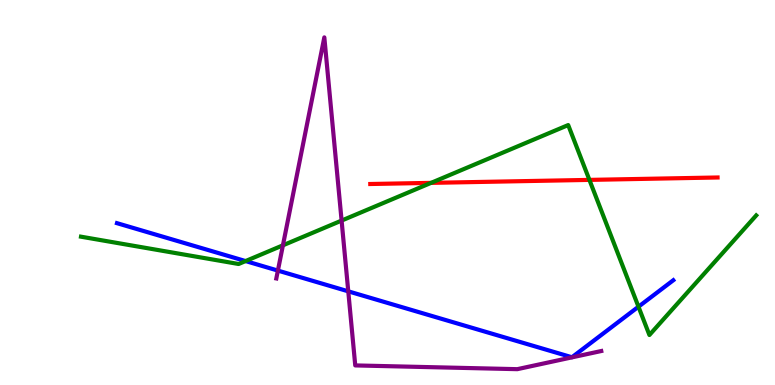[{'lines': ['blue', 'red'], 'intersections': []}, {'lines': ['green', 'red'], 'intersections': [{'x': 5.56, 'y': 5.25}, {'x': 7.61, 'y': 5.33}]}, {'lines': ['purple', 'red'], 'intersections': []}, {'lines': ['blue', 'green'], 'intersections': [{'x': 3.17, 'y': 3.22}, {'x': 8.24, 'y': 2.03}]}, {'lines': ['blue', 'purple'], 'intersections': [{'x': 3.59, 'y': 2.97}, {'x': 4.49, 'y': 2.43}]}, {'lines': ['green', 'purple'], 'intersections': [{'x': 3.65, 'y': 3.63}, {'x': 4.41, 'y': 4.27}]}]